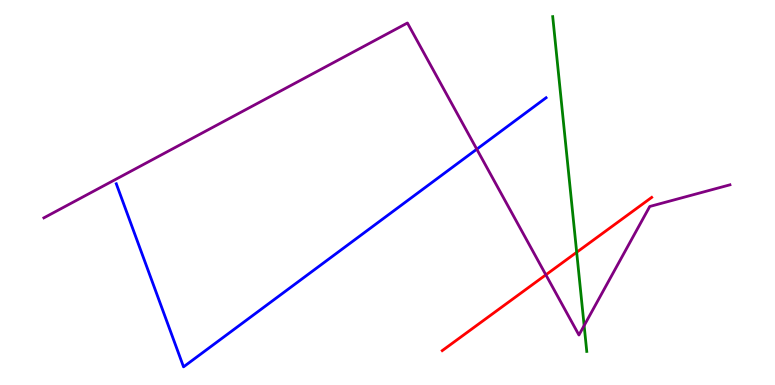[{'lines': ['blue', 'red'], 'intersections': []}, {'lines': ['green', 'red'], 'intersections': [{'x': 7.44, 'y': 3.45}]}, {'lines': ['purple', 'red'], 'intersections': [{'x': 7.04, 'y': 2.86}]}, {'lines': ['blue', 'green'], 'intersections': []}, {'lines': ['blue', 'purple'], 'intersections': [{'x': 6.15, 'y': 6.12}]}, {'lines': ['green', 'purple'], 'intersections': [{'x': 7.54, 'y': 1.54}]}]